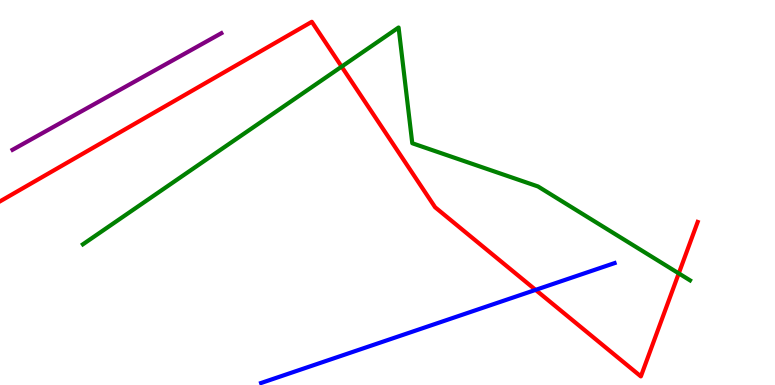[{'lines': ['blue', 'red'], 'intersections': [{'x': 6.91, 'y': 2.47}]}, {'lines': ['green', 'red'], 'intersections': [{'x': 4.41, 'y': 8.27}, {'x': 8.76, 'y': 2.9}]}, {'lines': ['purple', 'red'], 'intersections': []}, {'lines': ['blue', 'green'], 'intersections': []}, {'lines': ['blue', 'purple'], 'intersections': []}, {'lines': ['green', 'purple'], 'intersections': []}]